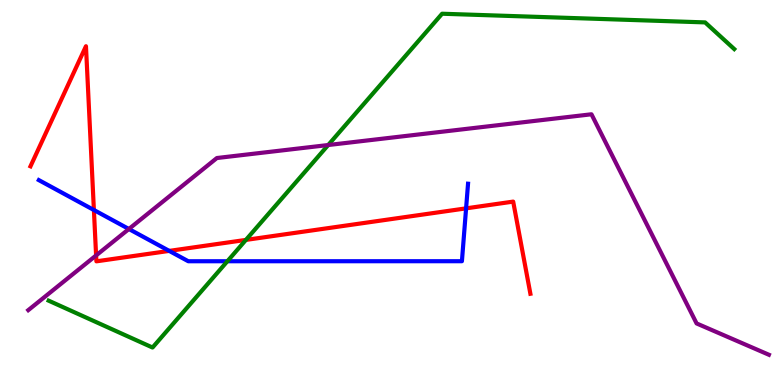[{'lines': ['blue', 'red'], 'intersections': [{'x': 1.21, 'y': 4.55}, {'x': 2.18, 'y': 3.48}, {'x': 6.01, 'y': 4.59}]}, {'lines': ['green', 'red'], 'intersections': [{'x': 3.17, 'y': 3.77}]}, {'lines': ['purple', 'red'], 'intersections': [{'x': 1.24, 'y': 3.37}]}, {'lines': ['blue', 'green'], 'intersections': [{'x': 2.93, 'y': 3.21}]}, {'lines': ['blue', 'purple'], 'intersections': [{'x': 1.66, 'y': 4.05}]}, {'lines': ['green', 'purple'], 'intersections': [{'x': 4.23, 'y': 6.23}]}]